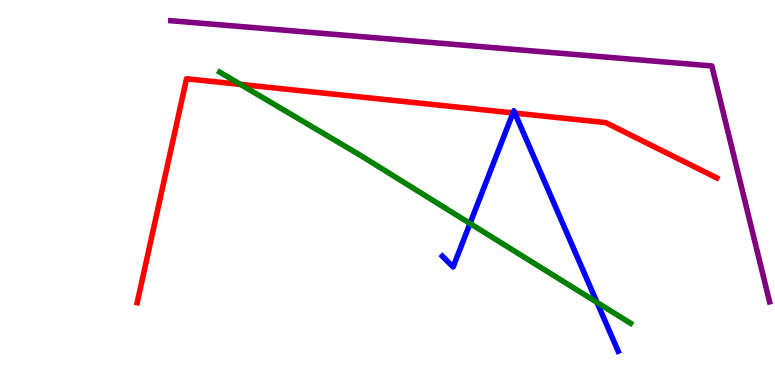[{'lines': ['blue', 'red'], 'intersections': [{'x': 6.62, 'y': 7.07}, {'x': 6.64, 'y': 7.06}]}, {'lines': ['green', 'red'], 'intersections': [{'x': 3.1, 'y': 7.81}]}, {'lines': ['purple', 'red'], 'intersections': []}, {'lines': ['blue', 'green'], 'intersections': [{'x': 6.06, 'y': 4.2}, {'x': 7.7, 'y': 2.15}]}, {'lines': ['blue', 'purple'], 'intersections': []}, {'lines': ['green', 'purple'], 'intersections': []}]